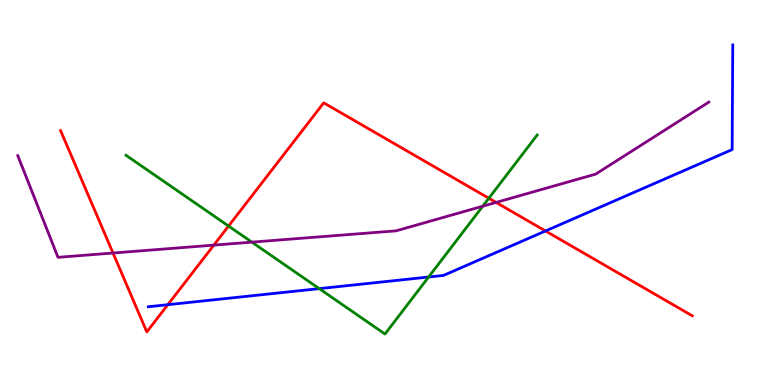[{'lines': ['blue', 'red'], 'intersections': [{'x': 2.17, 'y': 2.09}, {'x': 7.04, 'y': 4.0}]}, {'lines': ['green', 'red'], 'intersections': [{'x': 2.95, 'y': 4.13}, {'x': 6.31, 'y': 4.85}]}, {'lines': ['purple', 'red'], 'intersections': [{'x': 1.46, 'y': 3.43}, {'x': 2.76, 'y': 3.63}, {'x': 6.4, 'y': 4.74}]}, {'lines': ['blue', 'green'], 'intersections': [{'x': 4.12, 'y': 2.5}, {'x': 5.53, 'y': 2.8}]}, {'lines': ['blue', 'purple'], 'intersections': []}, {'lines': ['green', 'purple'], 'intersections': [{'x': 3.25, 'y': 3.71}, {'x': 6.23, 'y': 4.64}]}]